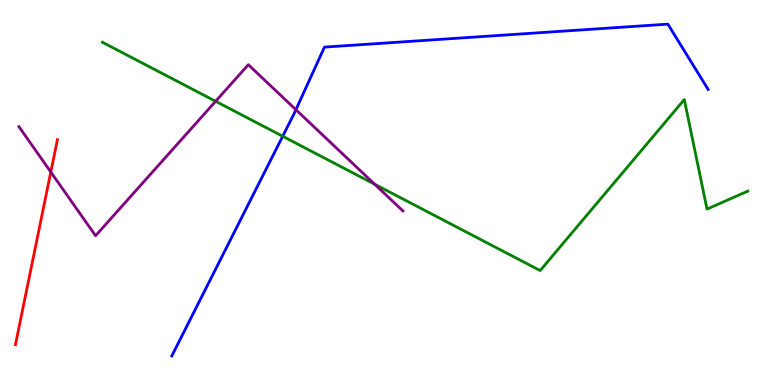[{'lines': ['blue', 'red'], 'intersections': []}, {'lines': ['green', 'red'], 'intersections': []}, {'lines': ['purple', 'red'], 'intersections': [{'x': 0.656, 'y': 5.53}]}, {'lines': ['blue', 'green'], 'intersections': [{'x': 3.65, 'y': 6.46}]}, {'lines': ['blue', 'purple'], 'intersections': [{'x': 3.82, 'y': 7.15}]}, {'lines': ['green', 'purple'], 'intersections': [{'x': 2.78, 'y': 7.37}, {'x': 4.84, 'y': 5.21}]}]